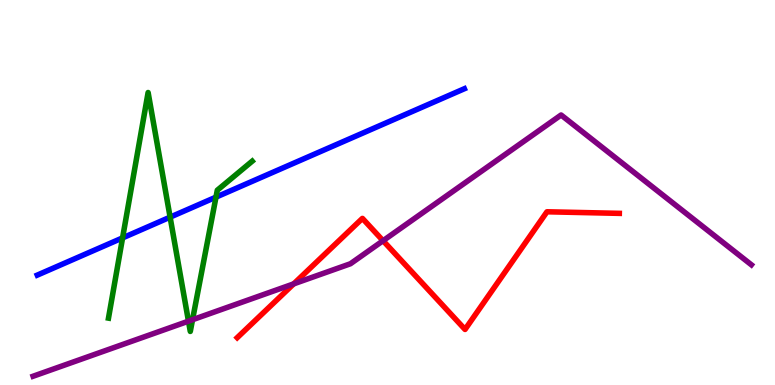[{'lines': ['blue', 'red'], 'intersections': []}, {'lines': ['green', 'red'], 'intersections': []}, {'lines': ['purple', 'red'], 'intersections': [{'x': 3.79, 'y': 2.63}, {'x': 4.94, 'y': 3.75}]}, {'lines': ['blue', 'green'], 'intersections': [{'x': 1.58, 'y': 3.82}, {'x': 2.2, 'y': 4.36}, {'x': 2.79, 'y': 4.88}]}, {'lines': ['blue', 'purple'], 'intersections': []}, {'lines': ['green', 'purple'], 'intersections': [{'x': 2.43, 'y': 1.66}, {'x': 2.48, 'y': 1.7}]}]